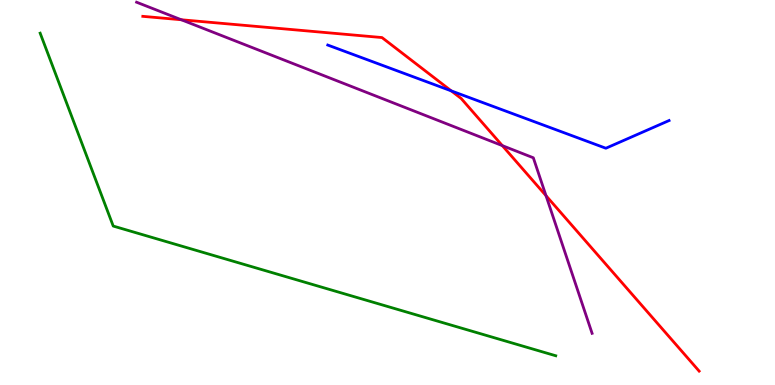[{'lines': ['blue', 'red'], 'intersections': [{'x': 5.82, 'y': 7.64}]}, {'lines': ['green', 'red'], 'intersections': []}, {'lines': ['purple', 'red'], 'intersections': [{'x': 2.34, 'y': 9.49}, {'x': 6.48, 'y': 6.22}, {'x': 7.05, 'y': 4.92}]}, {'lines': ['blue', 'green'], 'intersections': []}, {'lines': ['blue', 'purple'], 'intersections': []}, {'lines': ['green', 'purple'], 'intersections': []}]